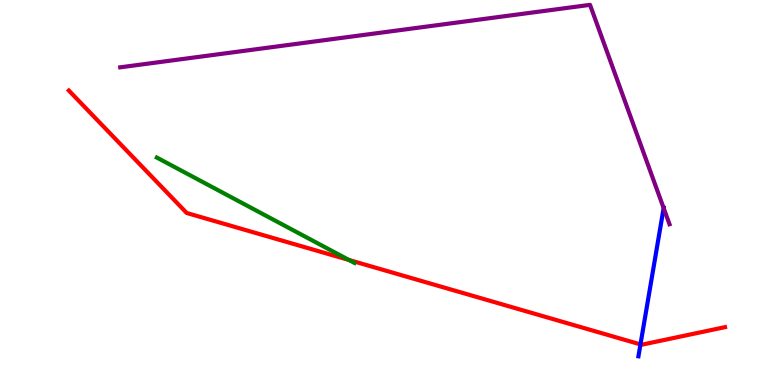[{'lines': ['blue', 'red'], 'intersections': [{'x': 8.26, 'y': 1.05}]}, {'lines': ['green', 'red'], 'intersections': [{'x': 4.5, 'y': 3.25}]}, {'lines': ['purple', 'red'], 'intersections': []}, {'lines': ['blue', 'green'], 'intersections': []}, {'lines': ['blue', 'purple'], 'intersections': [{'x': 8.56, 'y': 4.6}]}, {'lines': ['green', 'purple'], 'intersections': []}]